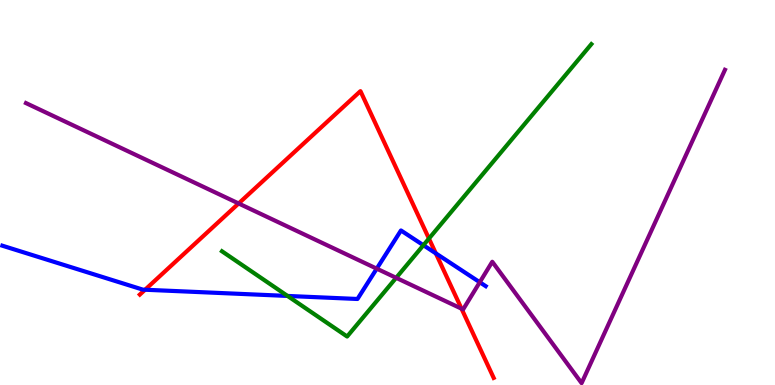[{'lines': ['blue', 'red'], 'intersections': [{'x': 1.87, 'y': 2.47}, {'x': 5.62, 'y': 3.42}]}, {'lines': ['green', 'red'], 'intersections': [{'x': 5.53, 'y': 3.8}]}, {'lines': ['purple', 'red'], 'intersections': [{'x': 3.08, 'y': 4.72}, {'x': 5.96, 'y': 1.98}]}, {'lines': ['blue', 'green'], 'intersections': [{'x': 3.71, 'y': 2.31}, {'x': 5.46, 'y': 3.63}]}, {'lines': ['blue', 'purple'], 'intersections': [{'x': 4.86, 'y': 3.02}, {'x': 6.19, 'y': 2.67}]}, {'lines': ['green', 'purple'], 'intersections': [{'x': 5.11, 'y': 2.78}]}]